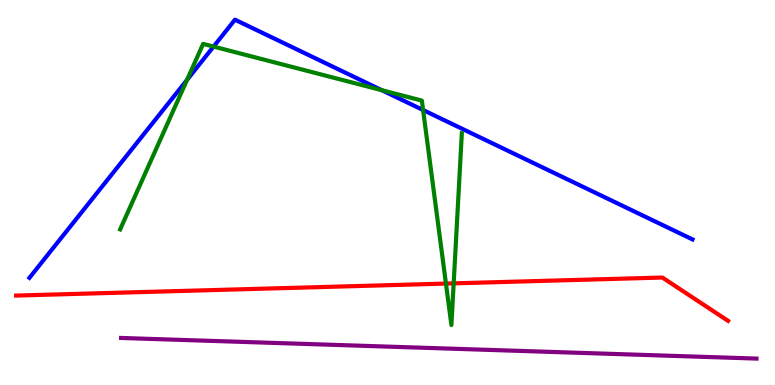[{'lines': ['blue', 'red'], 'intersections': []}, {'lines': ['green', 'red'], 'intersections': [{'x': 5.75, 'y': 2.63}, {'x': 5.85, 'y': 2.64}]}, {'lines': ['purple', 'red'], 'intersections': []}, {'lines': ['blue', 'green'], 'intersections': [{'x': 2.41, 'y': 7.92}, {'x': 2.76, 'y': 8.79}, {'x': 4.93, 'y': 7.66}, {'x': 5.46, 'y': 7.14}]}, {'lines': ['blue', 'purple'], 'intersections': []}, {'lines': ['green', 'purple'], 'intersections': []}]